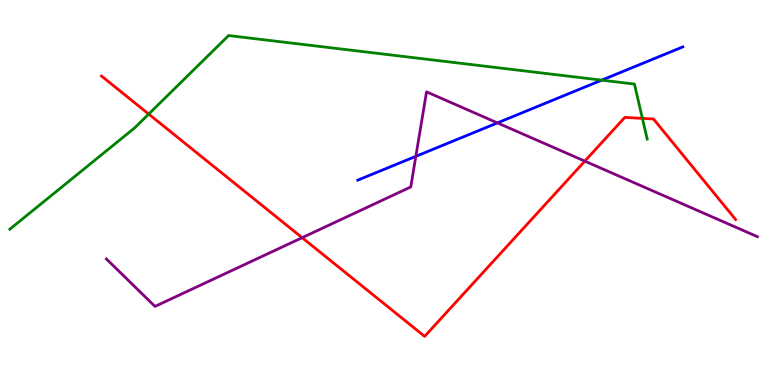[{'lines': ['blue', 'red'], 'intersections': []}, {'lines': ['green', 'red'], 'intersections': [{'x': 1.92, 'y': 7.04}, {'x': 8.29, 'y': 6.93}]}, {'lines': ['purple', 'red'], 'intersections': [{'x': 3.9, 'y': 3.83}, {'x': 7.55, 'y': 5.81}]}, {'lines': ['blue', 'green'], 'intersections': [{'x': 7.76, 'y': 7.92}]}, {'lines': ['blue', 'purple'], 'intersections': [{'x': 5.37, 'y': 5.94}, {'x': 6.42, 'y': 6.81}]}, {'lines': ['green', 'purple'], 'intersections': []}]